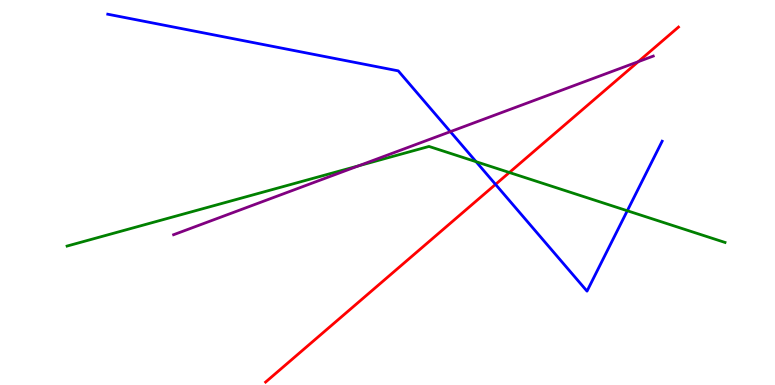[{'lines': ['blue', 'red'], 'intersections': [{'x': 6.39, 'y': 5.21}]}, {'lines': ['green', 'red'], 'intersections': [{'x': 6.57, 'y': 5.52}]}, {'lines': ['purple', 'red'], 'intersections': [{'x': 8.24, 'y': 8.4}]}, {'lines': ['blue', 'green'], 'intersections': [{'x': 6.14, 'y': 5.8}, {'x': 8.09, 'y': 4.53}]}, {'lines': ['blue', 'purple'], 'intersections': [{'x': 5.81, 'y': 6.58}]}, {'lines': ['green', 'purple'], 'intersections': [{'x': 4.63, 'y': 5.69}]}]